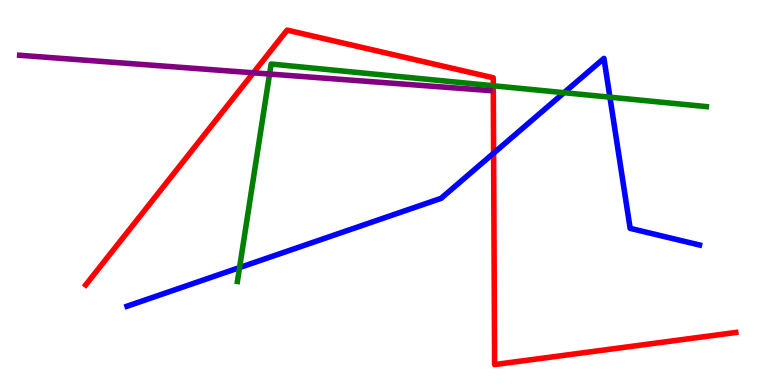[{'lines': ['blue', 'red'], 'intersections': [{'x': 6.37, 'y': 6.02}]}, {'lines': ['green', 'red'], 'intersections': [{'x': 6.36, 'y': 7.77}]}, {'lines': ['purple', 'red'], 'intersections': [{'x': 3.27, 'y': 8.11}]}, {'lines': ['blue', 'green'], 'intersections': [{'x': 3.09, 'y': 3.05}, {'x': 7.28, 'y': 7.59}, {'x': 7.87, 'y': 7.48}]}, {'lines': ['blue', 'purple'], 'intersections': []}, {'lines': ['green', 'purple'], 'intersections': [{'x': 3.48, 'y': 8.08}]}]